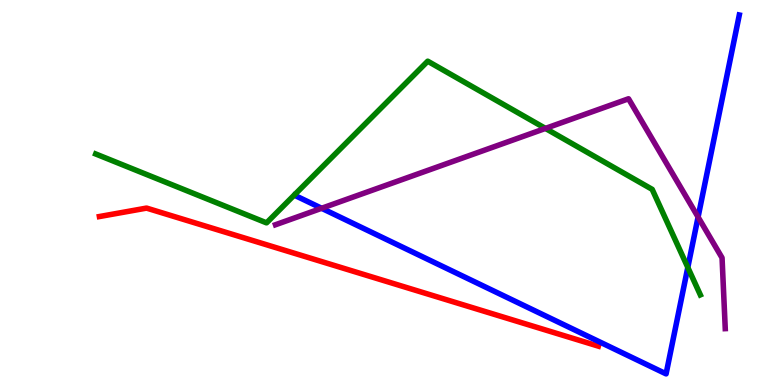[{'lines': ['blue', 'red'], 'intersections': []}, {'lines': ['green', 'red'], 'intersections': []}, {'lines': ['purple', 'red'], 'intersections': []}, {'lines': ['blue', 'green'], 'intersections': [{'x': 8.87, 'y': 3.05}]}, {'lines': ['blue', 'purple'], 'intersections': [{'x': 4.15, 'y': 4.59}, {'x': 9.01, 'y': 4.36}]}, {'lines': ['green', 'purple'], 'intersections': [{'x': 7.04, 'y': 6.66}]}]